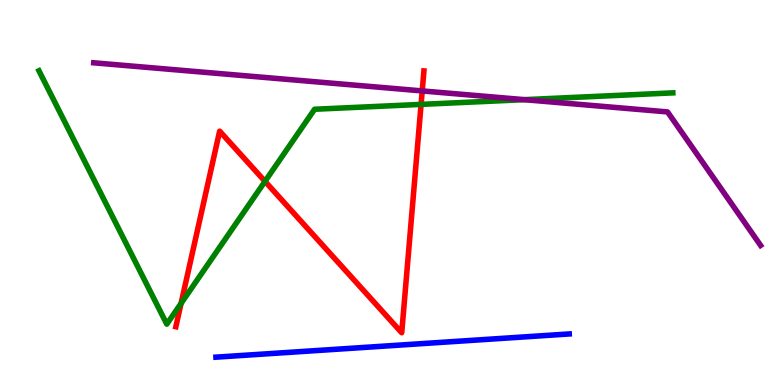[{'lines': ['blue', 'red'], 'intersections': []}, {'lines': ['green', 'red'], 'intersections': [{'x': 2.34, 'y': 2.12}, {'x': 3.42, 'y': 5.29}, {'x': 5.43, 'y': 7.29}]}, {'lines': ['purple', 'red'], 'intersections': [{'x': 5.45, 'y': 7.64}]}, {'lines': ['blue', 'green'], 'intersections': []}, {'lines': ['blue', 'purple'], 'intersections': []}, {'lines': ['green', 'purple'], 'intersections': [{'x': 6.77, 'y': 7.41}]}]